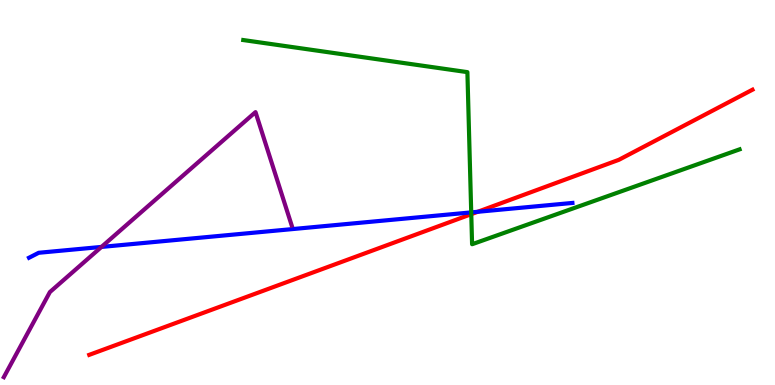[{'lines': ['blue', 'red'], 'intersections': [{'x': 6.16, 'y': 4.5}]}, {'lines': ['green', 'red'], 'intersections': [{'x': 6.08, 'y': 4.44}]}, {'lines': ['purple', 'red'], 'intersections': []}, {'lines': ['blue', 'green'], 'intersections': [{'x': 6.08, 'y': 4.48}]}, {'lines': ['blue', 'purple'], 'intersections': [{'x': 1.31, 'y': 3.59}]}, {'lines': ['green', 'purple'], 'intersections': []}]